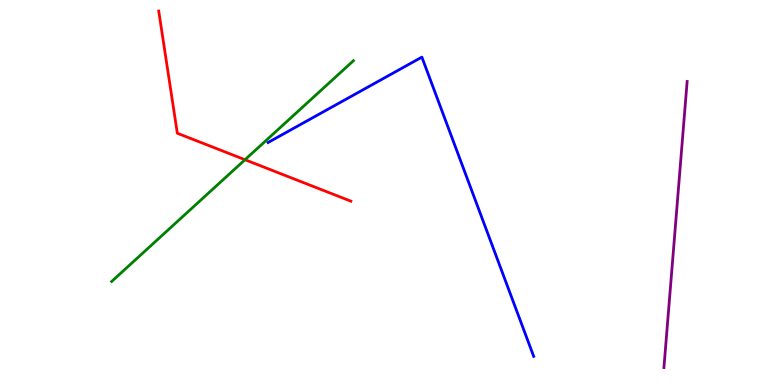[{'lines': ['blue', 'red'], 'intersections': []}, {'lines': ['green', 'red'], 'intersections': [{'x': 3.16, 'y': 5.85}]}, {'lines': ['purple', 'red'], 'intersections': []}, {'lines': ['blue', 'green'], 'intersections': []}, {'lines': ['blue', 'purple'], 'intersections': []}, {'lines': ['green', 'purple'], 'intersections': []}]